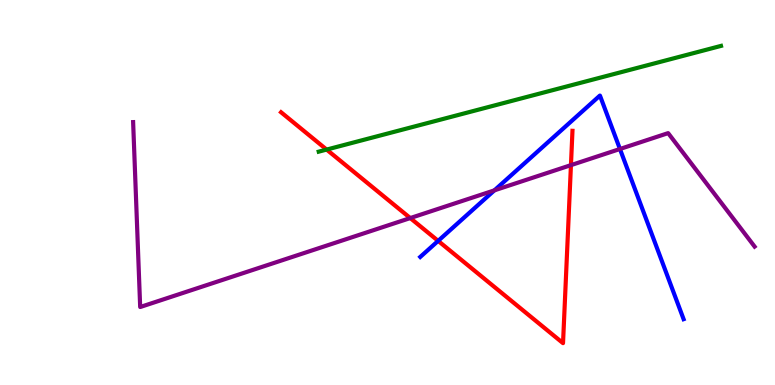[{'lines': ['blue', 'red'], 'intersections': [{'x': 5.65, 'y': 3.74}]}, {'lines': ['green', 'red'], 'intersections': [{'x': 4.21, 'y': 6.11}]}, {'lines': ['purple', 'red'], 'intersections': [{'x': 5.29, 'y': 4.34}, {'x': 7.37, 'y': 5.71}]}, {'lines': ['blue', 'green'], 'intersections': []}, {'lines': ['blue', 'purple'], 'intersections': [{'x': 6.38, 'y': 5.06}, {'x': 8.0, 'y': 6.13}]}, {'lines': ['green', 'purple'], 'intersections': []}]